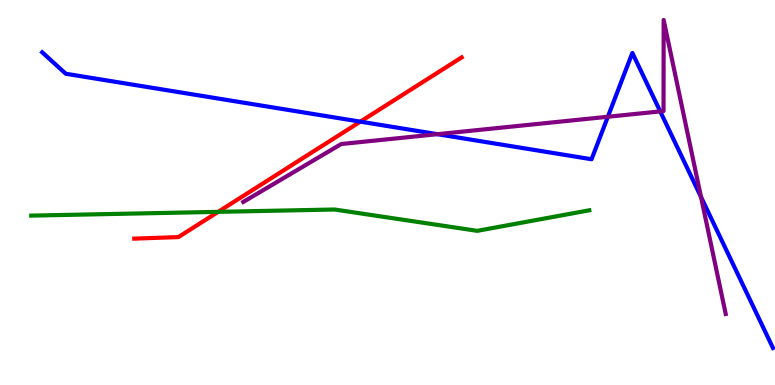[{'lines': ['blue', 'red'], 'intersections': [{'x': 4.65, 'y': 6.84}]}, {'lines': ['green', 'red'], 'intersections': [{'x': 2.82, 'y': 4.5}]}, {'lines': ['purple', 'red'], 'intersections': []}, {'lines': ['blue', 'green'], 'intersections': []}, {'lines': ['blue', 'purple'], 'intersections': [{'x': 5.64, 'y': 6.51}, {'x': 7.84, 'y': 6.97}, {'x': 8.52, 'y': 7.11}, {'x': 9.05, 'y': 4.88}]}, {'lines': ['green', 'purple'], 'intersections': []}]